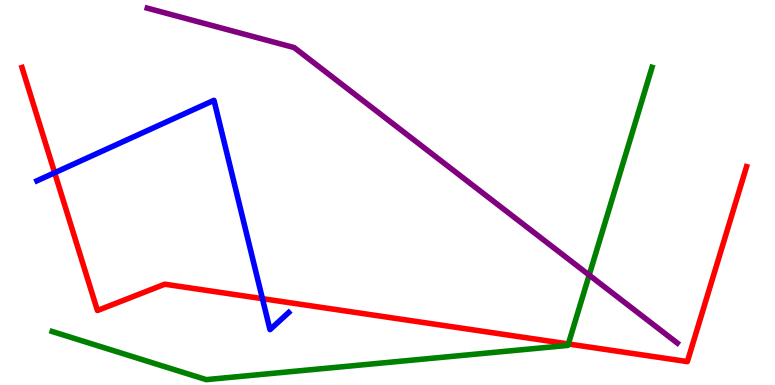[{'lines': ['blue', 'red'], 'intersections': [{'x': 0.705, 'y': 5.51}, {'x': 3.39, 'y': 2.24}]}, {'lines': ['green', 'red'], 'intersections': [{'x': 7.33, 'y': 1.07}]}, {'lines': ['purple', 'red'], 'intersections': []}, {'lines': ['blue', 'green'], 'intersections': []}, {'lines': ['blue', 'purple'], 'intersections': []}, {'lines': ['green', 'purple'], 'intersections': [{'x': 7.6, 'y': 2.85}]}]